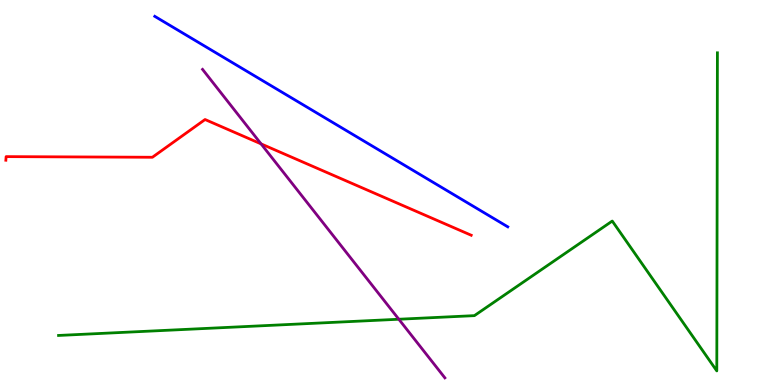[{'lines': ['blue', 'red'], 'intersections': []}, {'lines': ['green', 'red'], 'intersections': []}, {'lines': ['purple', 'red'], 'intersections': [{'x': 3.37, 'y': 6.26}]}, {'lines': ['blue', 'green'], 'intersections': []}, {'lines': ['blue', 'purple'], 'intersections': []}, {'lines': ['green', 'purple'], 'intersections': [{'x': 5.15, 'y': 1.71}]}]